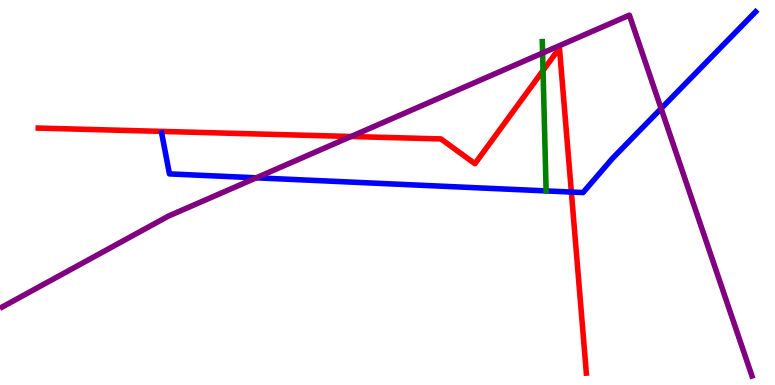[{'lines': ['blue', 'red'], 'intersections': [{'x': 7.37, 'y': 5.01}]}, {'lines': ['green', 'red'], 'intersections': [{'x': 7.01, 'y': 8.17}]}, {'lines': ['purple', 'red'], 'intersections': [{'x': 4.53, 'y': 6.45}]}, {'lines': ['blue', 'green'], 'intersections': []}, {'lines': ['blue', 'purple'], 'intersections': [{'x': 3.31, 'y': 5.38}, {'x': 8.53, 'y': 7.18}]}, {'lines': ['green', 'purple'], 'intersections': [{'x': 7.0, 'y': 8.62}]}]